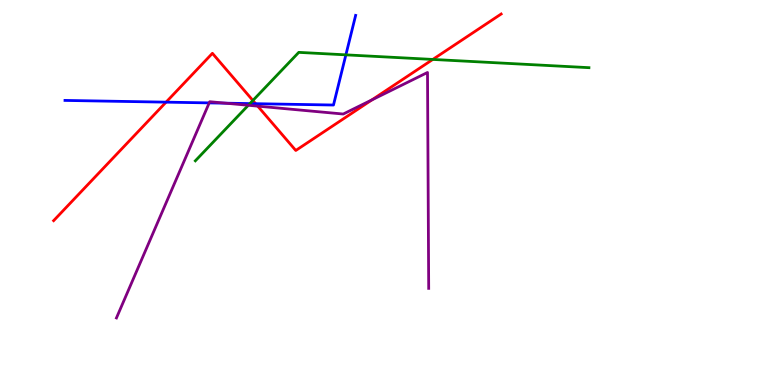[{'lines': ['blue', 'red'], 'intersections': [{'x': 2.14, 'y': 7.35}, {'x': 3.3, 'y': 7.31}]}, {'lines': ['green', 'red'], 'intersections': [{'x': 3.26, 'y': 7.39}, {'x': 5.58, 'y': 8.46}]}, {'lines': ['purple', 'red'], 'intersections': [{'x': 3.33, 'y': 7.24}, {'x': 4.8, 'y': 7.41}]}, {'lines': ['blue', 'green'], 'intersections': [{'x': 3.22, 'y': 7.31}, {'x': 4.46, 'y': 8.58}]}, {'lines': ['blue', 'purple'], 'intersections': [{'x': 2.7, 'y': 7.33}, {'x': 2.91, 'y': 7.32}]}, {'lines': ['green', 'purple'], 'intersections': [{'x': 3.2, 'y': 7.27}]}]